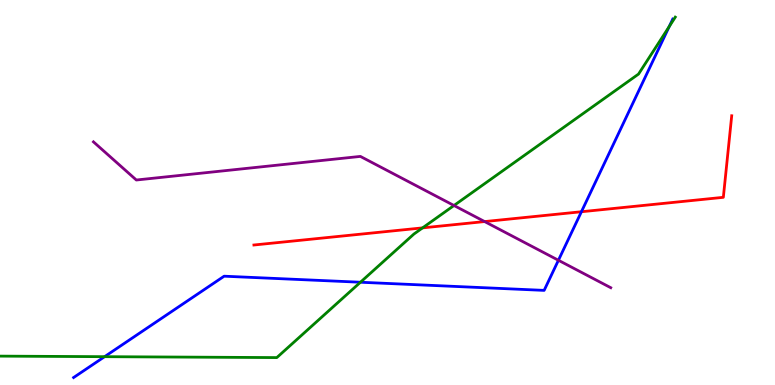[{'lines': ['blue', 'red'], 'intersections': [{'x': 7.5, 'y': 4.5}]}, {'lines': ['green', 'red'], 'intersections': [{'x': 5.45, 'y': 4.08}]}, {'lines': ['purple', 'red'], 'intersections': [{'x': 6.25, 'y': 4.24}]}, {'lines': ['blue', 'green'], 'intersections': [{'x': 1.35, 'y': 0.736}, {'x': 4.65, 'y': 2.67}, {'x': 8.64, 'y': 9.31}]}, {'lines': ['blue', 'purple'], 'intersections': [{'x': 7.21, 'y': 3.24}]}, {'lines': ['green', 'purple'], 'intersections': [{'x': 5.86, 'y': 4.66}]}]